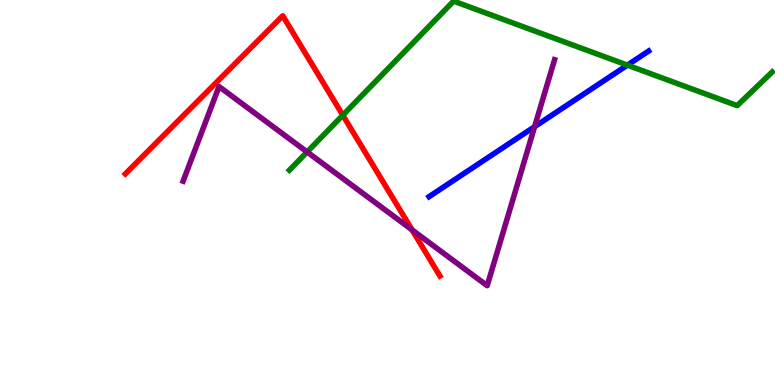[{'lines': ['blue', 'red'], 'intersections': []}, {'lines': ['green', 'red'], 'intersections': [{'x': 4.42, 'y': 7.01}]}, {'lines': ['purple', 'red'], 'intersections': [{'x': 5.32, 'y': 4.03}]}, {'lines': ['blue', 'green'], 'intersections': [{'x': 8.1, 'y': 8.31}]}, {'lines': ['blue', 'purple'], 'intersections': [{'x': 6.9, 'y': 6.71}]}, {'lines': ['green', 'purple'], 'intersections': [{'x': 3.96, 'y': 6.05}]}]